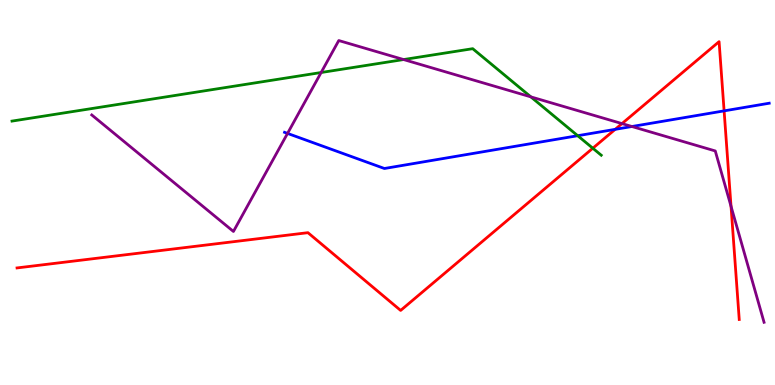[{'lines': ['blue', 'red'], 'intersections': [{'x': 7.94, 'y': 6.64}, {'x': 9.34, 'y': 7.12}]}, {'lines': ['green', 'red'], 'intersections': [{'x': 7.65, 'y': 6.15}]}, {'lines': ['purple', 'red'], 'intersections': [{'x': 8.03, 'y': 6.79}, {'x': 9.43, 'y': 4.64}]}, {'lines': ['blue', 'green'], 'intersections': [{'x': 7.45, 'y': 6.48}]}, {'lines': ['blue', 'purple'], 'intersections': [{'x': 3.71, 'y': 6.53}, {'x': 8.15, 'y': 6.71}]}, {'lines': ['green', 'purple'], 'intersections': [{'x': 4.14, 'y': 8.12}, {'x': 5.21, 'y': 8.45}, {'x': 6.85, 'y': 7.48}]}]